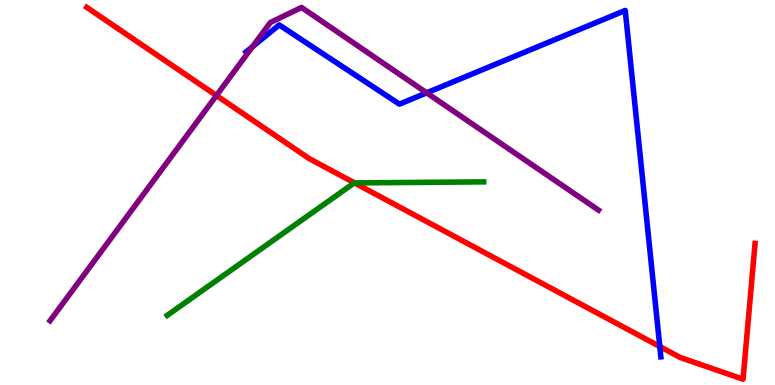[{'lines': ['blue', 'red'], 'intersections': [{'x': 8.51, 'y': 0.999}]}, {'lines': ['green', 'red'], 'intersections': [{'x': 4.58, 'y': 5.25}]}, {'lines': ['purple', 'red'], 'intersections': [{'x': 2.79, 'y': 7.52}]}, {'lines': ['blue', 'green'], 'intersections': []}, {'lines': ['blue', 'purple'], 'intersections': [{'x': 3.26, 'y': 8.78}, {'x': 5.51, 'y': 7.59}]}, {'lines': ['green', 'purple'], 'intersections': []}]